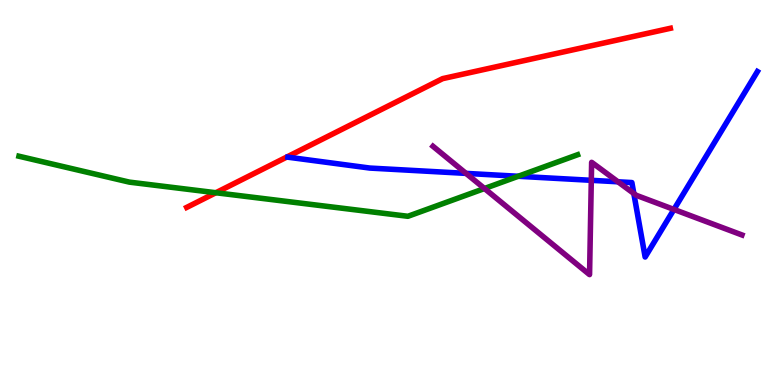[{'lines': ['blue', 'red'], 'intersections': []}, {'lines': ['green', 'red'], 'intersections': [{'x': 2.79, 'y': 4.99}]}, {'lines': ['purple', 'red'], 'intersections': []}, {'lines': ['blue', 'green'], 'intersections': [{'x': 6.69, 'y': 5.42}]}, {'lines': ['blue', 'purple'], 'intersections': [{'x': 6.01, 'y': 5.5}, {'x': 7.63, 'y': 5.32}, {'x': 7.97, 'y': 5.28}, {'x': 8.18, 'y': 4.97}, {'x': 8.7, 'y': 4.56}]}, {'lines': ['green', 'purple'], 'intersections': [{'x': 6.25, 'y': 5.1}]}]